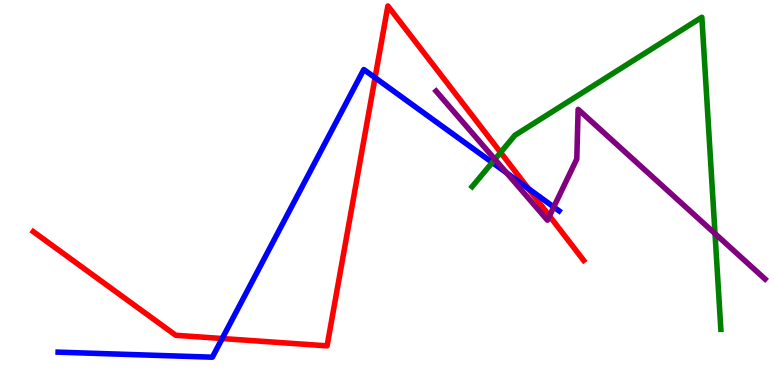[{'lines': ['blue', 'red'], 'intersections': [{'x': 2.87, 'y': 1.21}, {'x': 4.84, 'y': 7.98}, {'x': 6.82, 'y': 5.1}]}, {'lines': ['green', 'red'], 'intersections': [{'x': 6.46, 'y': 6.04}]}, {'lines': ['purple', 'red'], 'intersections': [{'x': 7.09, 'y': 4.39}]}, {'lines': ['blue', 'green'], 'intersections': [{'x': 6.35, 'y': 5.78}]}, {'lines': ['blue', 'purple'], 'intersections': [{'x': 6.54, 'y': 5.51}, {'x': 7.15, 'y': 4.62}]}, {'lines': ['green', 'purple'], 'intersections': [{'x': 6.39, 'y': 5.86}, {'x': 9.23, 'y': 3.93}]}]